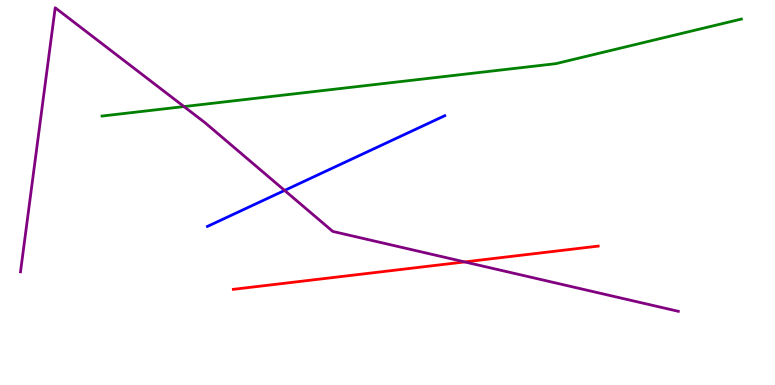[{'lines': ['blue', 'red'], 'intersections': []}, {'lines': ['green', 'red'], 'intersections': []}, {'lines': ['purple', 'red'], 'intersections': [{'x': 6.0, 'y': 3.2}]}, {'lines': ['blue', 'green'], 'intersections': []}, {'lines': ['blue', 'purple'], 'intersections': [{'x': 3.67, 'y': 5.05}]}, {'lines': ['green', 'purple'], 'intersections': [{'x': 2.37, 'y': 7.23}]}]